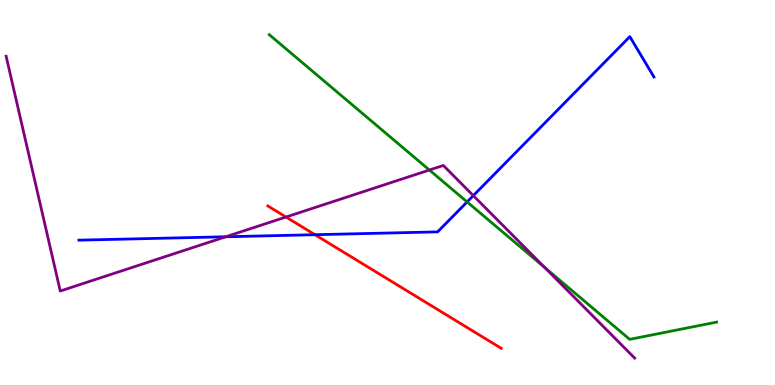[{'lines': ['blue', 'red'], 'intersections': [{'x': 4.06, 'y': 3.9}]}, {'lines': ['green', 'red'], 'intersections': []}, {'lines': ['purple', 'red'], 'intersections': [{'x': 3.69, 'y': 4.36}]}, {'lines': ['blue', 'green'], 'intersections': [{'x': 6.03, 'y': 4.76}]}, {'lines': ['blue', 'purple'], 'intersections': [{'x': 2.91, 'y': 3.85}, {'x': 6.11, 'y': 4.92}]}, {'lines': ['green', 'purple'], 'intersections': [{'x': 5.54, 'y': 5.58}, {'x': 7.03, 'y': 3.05}]}]